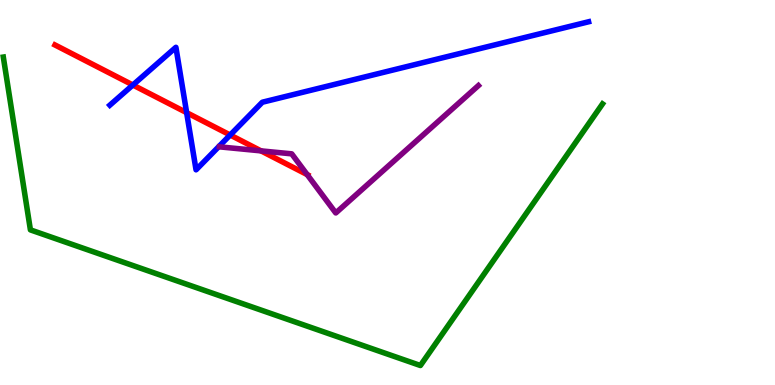[{'lines': ['blue', 'red'], 'intersections': [{'x': 1.71, 'y': 7.79}, {'x': 2.41, 'y': 7.07}, {'x': 2.97, 'y': 6.49}]}, {'lines': ['green', 'red'], 'intersections': []}, {'lines': ['purple', 'red'], 'intersections': [{'x': 3.37, 'y': 6.08}, {'x': 3.96, 'y': 5.47}]}, {'lines': ['blue', 'green'], 'intersections': []}, {'lines': ['blue', 'purple'], 'intersections': []}, {'lines': ['green', 'purple'], 'intersections': []}]